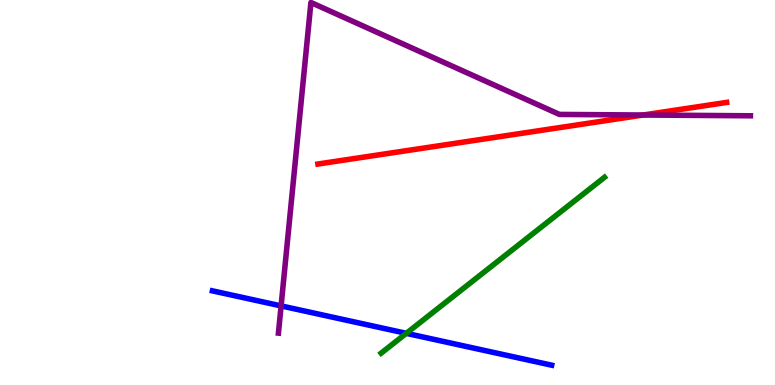[{'lines': ['blue', 'red'], 'intersections': []}, {'lines': ['green', 'red'], 'intersections': []}, {'lines': ['purple', 'red'], 'intersections': [{'x': 8.3, 'y': 7.01}]}, {'lines': ['blue', 'green'], 'intersections': [{'x': 5.24, 'y': 1.34}]}, {'lines': ['blue', 'purple'], 'intersections': [{'x': 3.63, 'y': 2.05}]}, {'lines': ['green', 'purple'], 'intersections': []}]